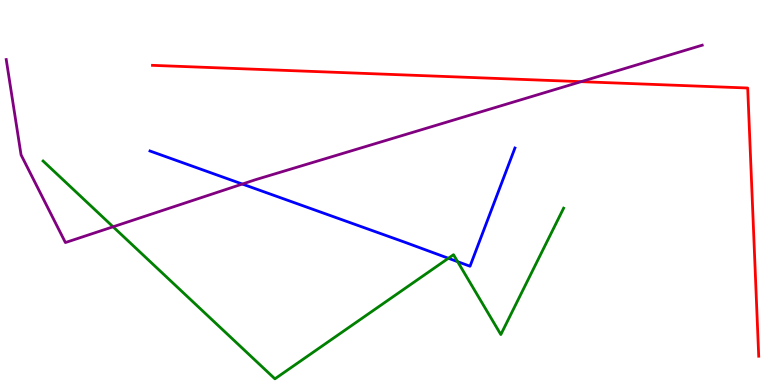[{'lines': ['blue', 'red'], 'intersections': []}, {'lines': ['green', 'red'], 'intersections': []}, {'lines': ['purple', 'red'], 'intersections': [{'x': 7.5, 'y': 7.88}]}, {'lines': ['blue', 'green'], 'intersections': [{'x': 5.79, 'y': 3.29}, {'x': 5.91, 'y': 3.2}]}, {'lines': ['blue', 'purple'], 'intersections': [{'x': 3.13, 'y': 5.22}]}, {'lines': ['green', 'purple'], 'intersections': [{'x': 1.46, 'y': 4.11}]}]